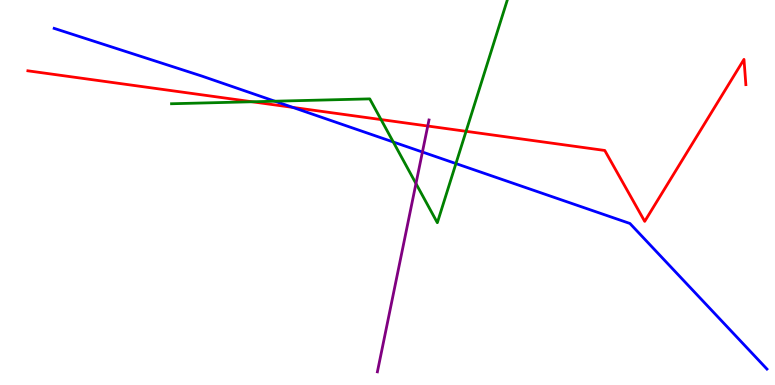[{'lines': ['blue', 'red'], 'intersections': [{'x': 3.78, 'y': 7.21}]}, {'lines': ['green', 'red'], 'intersections': [{'x': 3.25, 'y': 7.36}, {'x': 4.92, 'y': 6.89}, {'x': 6.01, 'y': 6.59}]}, {'lines': ['purple', 'red'], 'intersections': [{'x': 5.52, 'y': 6.73}]}, {'lines': ['blue', 'green'], 'intersections': [{'x': 3.55, 'y': 7.37}, {'x': 5.07, 'y': 6.31}, {'x': 5.88, 'y': 5.75}]}, {'lines': ['blue', 'purple'], 'intersections': [{'x': 5.45, 'y': 6.05}]}, {'lines': ['green', 'purple'], 'intersections': [{'x': 5.37, 'y': 5.23}]}]